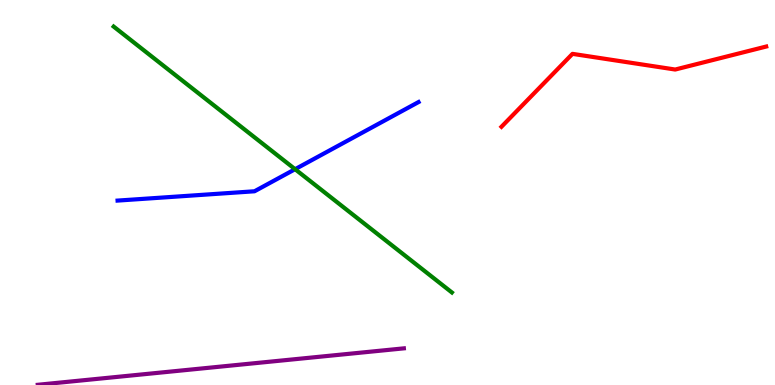[{'lines': ['blue', 'red'], 'intersections': []}, {'lines': ['green', 'red'], 'intersections': []}, {'lines': ['purple', 'red'], 'intersections': []}, {'lines': ['blue', 'green'], 'intersections': [{'x': 3.81, 'y': 5.61}]}, {'lines': ['blue', 'purple'], 'intersections': []}, {'lines': ['green', 'purple'], 'intersections': []}]